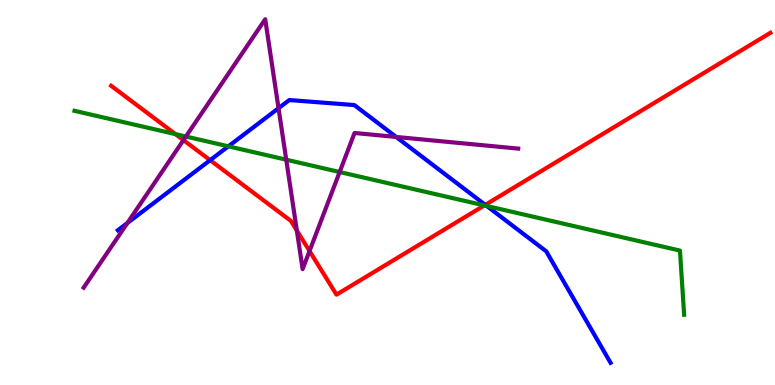[{'lines': ['blue', 'red'], 'intersections': [{'x': 2.71, 'y': 5.84}, {'x': 6.26, 'y': 4.68}]}, {'lines': ['green', 'red'], 'intersections': [{'x': 2.26, 'y': 6.52}, {'x': 6.25, 'y': 4.66}]}, {'lines': ['purple', 'red'], 'intersections': [{'x': 2.37, 'y': 6.36}, {'x': 3.83, 'y': 4.01}, {'x': 3.99, 'y': 3.48}]}, {'lines': ['blue', 'green'], 'intersections': [{'x': 2.95, 'y': 6.2}, {'x': 6.28, 'y': 4.65}]}, {'lines': ['blue', 'purple'], 'intersections': [{'x': 1.64, 'y': 4.21}, {'x': 3.59, 'y': 7.19}, {'x': 5.11, 'y': 6.44}]}, {'lines': ['green', 'purple'], 'intersections': [{'x': 2.4, 'y': 6.45}, {'x': 3.69, 'y': 5.85}, {'x': 4.38, 'y': 5.53}]}]